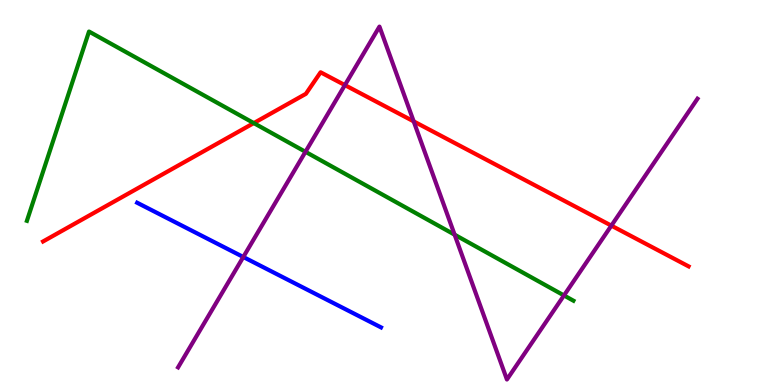[{'lines': ['blue', 'red'], 'intersections': []}, {'lines': ['green', 'red'], 'intersections': [{'x': 3.27, 'y': 6.8}]}, {'lines': ['purple', 'red'], 'intersections': [{'x': 4.45, 'y': 7.79}, {'x': 5.34, 'y': 6.85}, {'x': 7.89, 'y': 4.14}]}, {'lines': ['blue', 'green'], 'intersections': []}, {'lines': ['blue', 'purple'], 'intersections': [{'x': 3.14, 'y': 3.32}]}, {'lines': ['green', 'purple'], 'intersections': [{'x': 3.94, 'y': 6.06}, {'x': 5.87, 'y': 3.9}, {'x': 7.28, 'y': 2.33}]}]